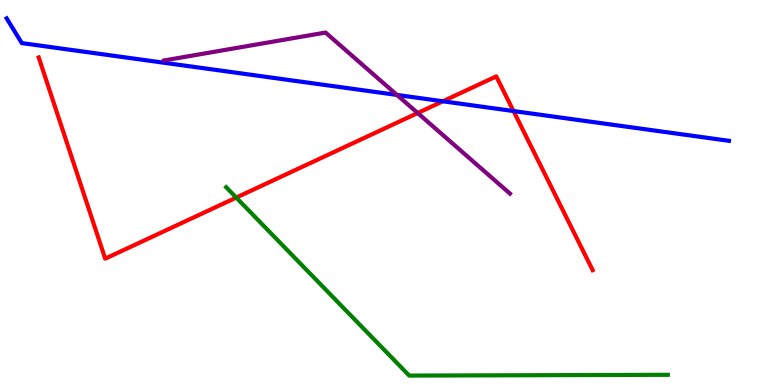[{'lines': ['blue', 'red'], 'intersections': [{'x': 5.71, 'y': 7.37}, {'x': 6.63, 'y': 7.12}]}, {'lines': ['green', 'red'], 'intersections': [{'x': 3.05, 'y': 4.87}]}, {'lines': ['purple', 'red'], 'intersections': [{'x': 5.39, 'y': 7.06}]}, {'lines': ['blue', 'green'], 'intersections': []}, {'lines': ['blue', 'purple'], 'intersections': [{'x': 5.12, 'y': 7.53}]}, {'lines': ['green', 'purple'], 'intersections': []}]